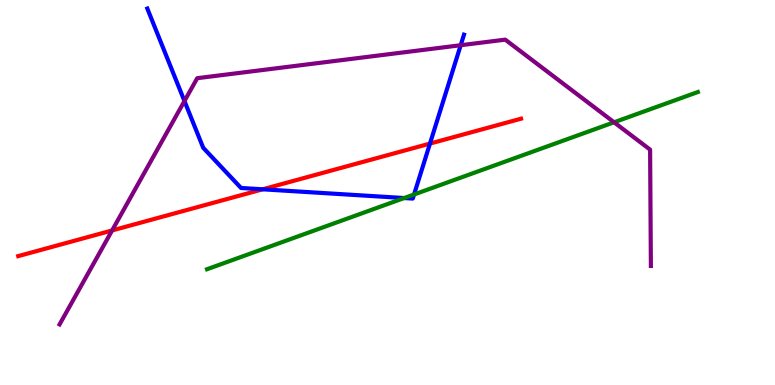[{'lines': ['blue', 'red'], 'intersections': [{'x': 3.39, 'y': 5.08}, {'x': 5.55, 'y': 6.27}]}, {'lines': ['green', 'red'], 'intersections': []}, {'lines': ['purple', 'red'], 'intersections': [{'x': 1.45, 'y': 4.01}]}, {'lines': ['blue', 'green'], 'intersections': [{'x': 5.22, 'y': 4.86}, {'x': 5.34, 'y': 4.95}]}, {'lines': ['blue', 'purple'], 'intersections': [{'x': 2.38, 'y': 7.38}, {'x': 5.94, 'y': 8.83}]}, {'lines': ['green', 'purple'], 'intersections': [{'x': 7.92, 'y': 6.82}]}]